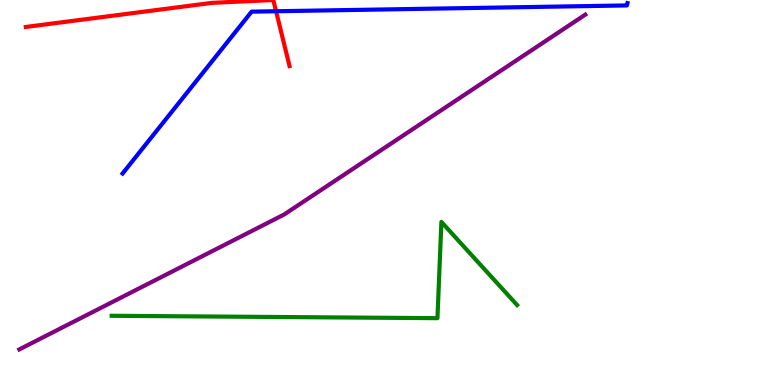[{'lines': ['blue', 'red'], 'intersections': [{'x': 3.56, 'y': 9.71}]}, {'lines': ['green', 'red'], 'intersections': []}, {'lines': ['purple', 'red'], 'intersections': []}, {'lines': ['blue', 'green'], 'intersections': []}, {'lines': ['blue', 'purple'], 'intersections': []}, {'lines': ['green', 'purple'], 'intersections': []}]